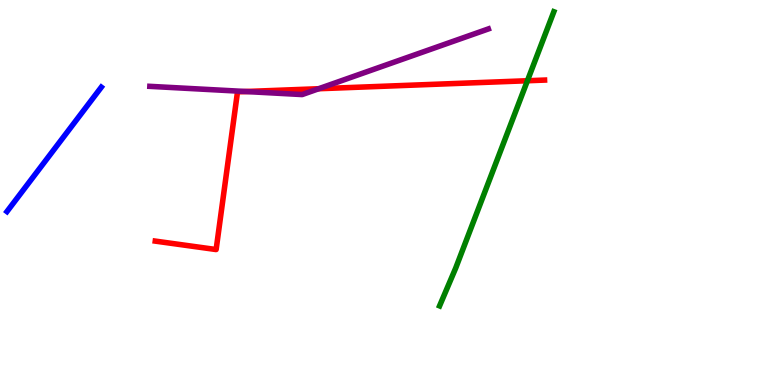[{'lines': ['blue', 'red'], 'intersections': []}, {'lines': ['green', 'red'], 'intersections': [{'x': 6.81, 'y': 7.9}]}, {'lines': ['purple', 'red'], 'intersections': [{'x': 3.17, 'y': 7.62}, {'x': 4.11, 'y': 7.7}]}, {'lines': ['blue', 'green'], 'intersections': []}, {'lines': ['blue', 'purple'], 'intersections': []}, {'lines': ['green', 'purple'], 'intersections': []}]